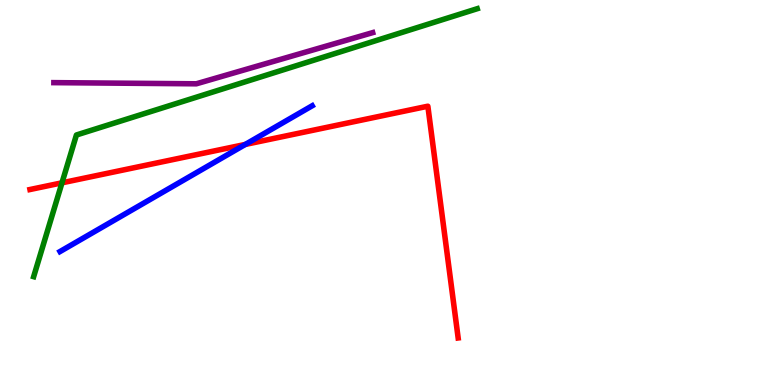[{'lines': ['blue', 'red'], 'intersections': [{'x': 3.17, 'y': 6.25}]}, {'lines': ['green', 'red'], 'intersections': [{'x': 0.8, 'y': 5.25}]}, {'lines': ['purple', 'red'], 'intersections': []}, {'lines': ['blue', 'green'], 'intersections': []}, {'lines': ['blue', 'purple'], 'intersections': []}, {'lines': ['green', 'purple'], 'intersections': []}]